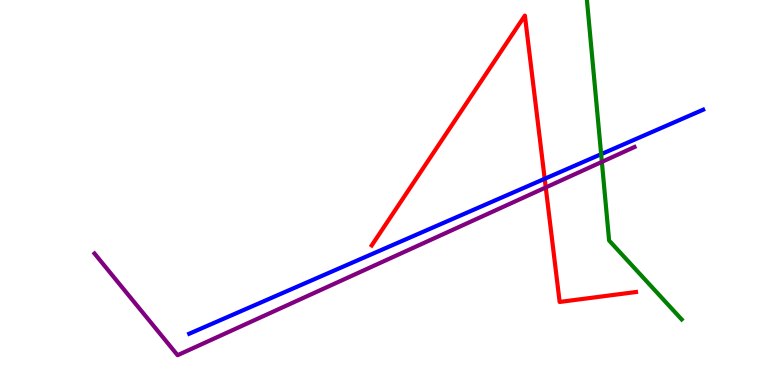[{'lines': ['blue', 'red'], 'intersections': [{'x': 7.03, 'y': 5.36}]}, {'lines': ['green', 'red'], 'intersections': []}, {'lines': ['purple', 'red'], 'intersections': [{'x': 7.04, 'y': 5.13}]}, {'lines': ['blue', 'green'], 'intersections': [{'x': 7.76, 'y': 6.0}]}, {'lines': ['blue', 'purple'], 'intersections': []}, {'lines': ['green', 'purple'], 'intersections': [{'x': 7.77, 'y': 5.8}]}]